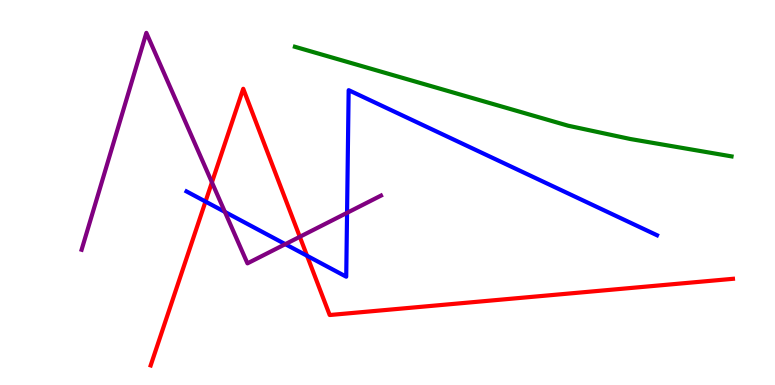[{'lines': ['blue', 'red'], 'intersections': [{'x': 2.65, 'y': 4.76}, {'x': 3.96, 'y': 3.36}]}, {'lines': ['green', 'red'], 'intersections': []}, {'lines': ['purple', 'red'], 'intersections': [{'x': 2.73, 'y': 5.26}, {'x': 3.87, 'y': 3.85}]}, {'lines': ['blue', 'green'], 'intersections': []}, {'lines': ['blue', 'purple'], 'intersections': [{'x': 2.9, 'y': 4.5}, {'x': 3.68, 'y': 3.66}, {'x': 4.48, 'y': 4.47}]}, {'lines': ['green', 'purple'], 'intersections': []}]